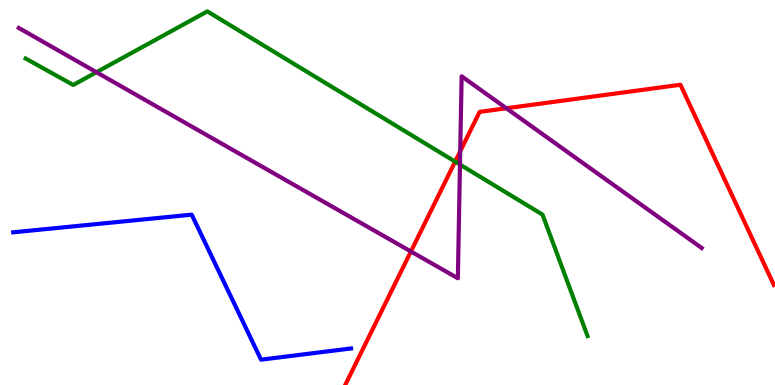[{'lines': ['blue', 'red'], 'intersections': []}, {'lines': ['green', 'red'], 'intersections': [{'x': 5.87, 'y': 5.8}]}, {'lines': ['purple', 'red'], 'intersections': [{'x': 5.3, 'y': 3.47}, {'x': 5.94, 'y': 6.07}, {'x': 6.53, 'y': 7.19}]}, {'lines': ['blue', 'green'], 'intersections': []}, {'lines': ['blue', 'purple'], 'intersections': []}, {'lines': ['green', 'purple'], 'intersections': [{'x': 1.24, 'y': 8.12}, {'x': 5.94, 'y': 5.73}]}]